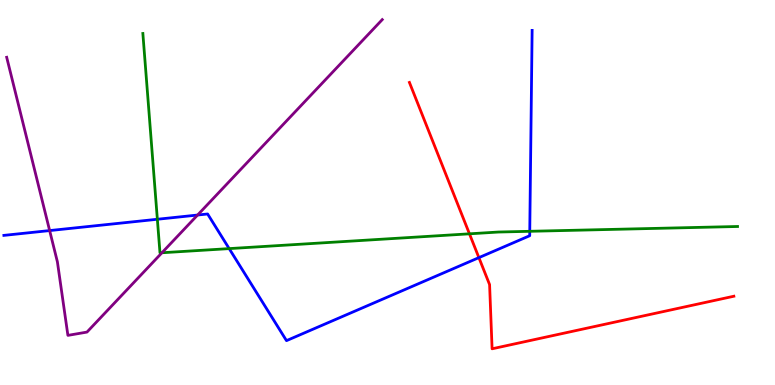[{'lines': ['blue', 'red'], 'intersections': [{'x': 6.18, 'y': 3.31}]}, {'lines': ['green', 'red'], 'intersections': [{'x': 6.06, 'y': 3.93}]}, {'lines': ['purple', 'red'], 'intersections': []}, {'lines': ['blue', 'green'], 'intersections': [{'x': 2.03, 'y': 4.3}, {'x': 2.96, 'y': 3.54}, {'x': 6.84, 'y': 3.99}]}, {'lines': ['blue', 'purple'], 'intersections': [{'x': 0.641, 'y': 4.01}, {'x': 2.55, 'y': 4.41}]}, {'lines': ['green', 'purple'], 'intersections': [{'x': 2.09, 'y': 3.44}]}]